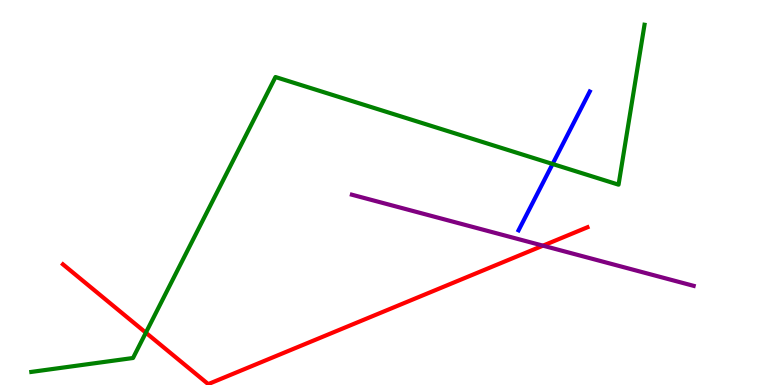[{'lines': ['blue', 'red'], 'intersections': []}, {'lines': ['green', 'red'], 'intersections': [{'x': 1.88, 'y': 1.36}]}, {'lines': ['purple', 'red'], 'intersections': [{'x': 7.01, 'y': 3.62}]}, {'lines': ['blue', 'green'], 'intersections': [{'x': 7.13, 'y': 5.74}]}, {'lines': ['blue', 'purple'], 'intersections': []}, {'lines': ['green', 'purple'], 'intersections': []}]